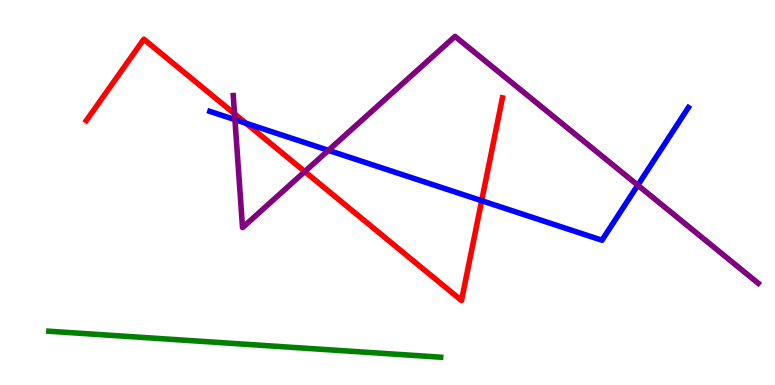[{'lines': ['blue', 'red'], 'intersections': [{'x': 3.17, 'y': 6.8}, {'x': 6.21, 'y': 4.79}]}, {'lines': ['green', 'red'], 'intersections': []}, {'lines': ['purple', 'red'], 'intersections': [{'x': 3.03, 'y': 7.04}, {'x': 3.93, 'y': 5.54}]}, {'lines': ['blue', 'green'], 'intersections': []}, {'lines': ['blue', 'purple'], 'intersections': [{'x': 3.03, 'y': 6.89}, {'x': 4.24, 'y': 6.09}, {'x': 8.23, 'y': 5.19}]}, {'lines': ['green', 'purple'], 'intersections': []}]